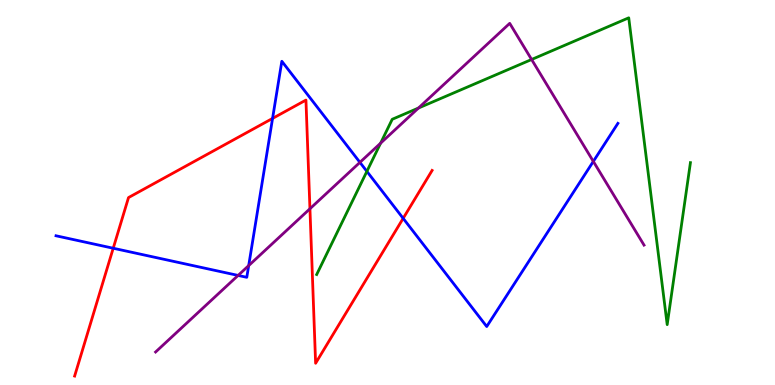[{'lines': ['blue', 'red'], 'intersections': [{'x': 1.46, 'y': 3.55}, {'x': 3.52, 'y': 6.92}, {'x': 5.2, 'y': 4.33}]}, {'lines': ['green', 'red'], 'intersections': []}, {'lines': ['purple', 'red'], 'intersections': [{'x': 4.0, 'y': 4.58}]}, {'lines': ['blue', 'green'], 'intersections': [{'x': 4.73, 'y': 5.55}]}, {'lines': ['blue', 'purple'], 'intersections': [{'x': 3.07, 'y': 2.85}, {'x': 3.21, 'y': 3.1}, {'x': 4.64, 'y': 5.78}, {'x': 7.66, 'y': 5.81}]}, {'lines': ['green', 'purple'], 'intersections': [{'x': 4.91, 'y': 6.28}, {'x': 5.4, 'y': 7.19}, {'x': 6.86, 'y': 8.45}]}]